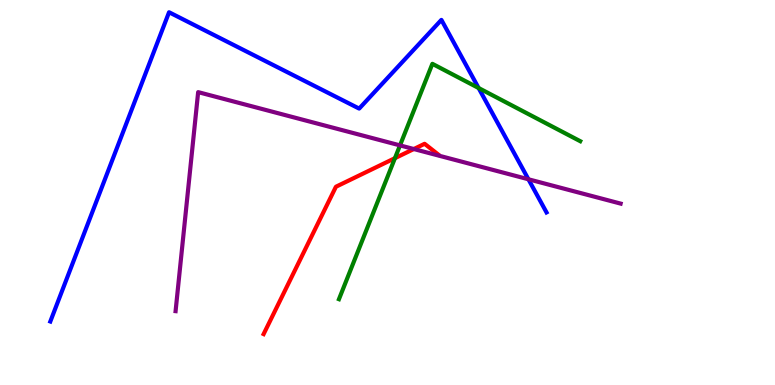[{'lines': ['blue', 'red'], 'intersections': []}, {'lines': ['green', 'red'], 'intersections': [{'x': 5.1, 'y': 5.89}]}, {'lines': ['purple', 'red'], 'intersections': [{'x': 5.34, 'y': 6.13}]}, {'lines': ['blue', 'green'], 'intersections': [{'x': 6.18, 'y': 7.71}]}, {'lines': ['blue', 'purple'], 'intersections': [{'x': 6.82, 'y': 5.34}]}, {'lines': ['green', 'purple'], 'intersections': [{'x': 5.16, 'y': 6.22}]}]